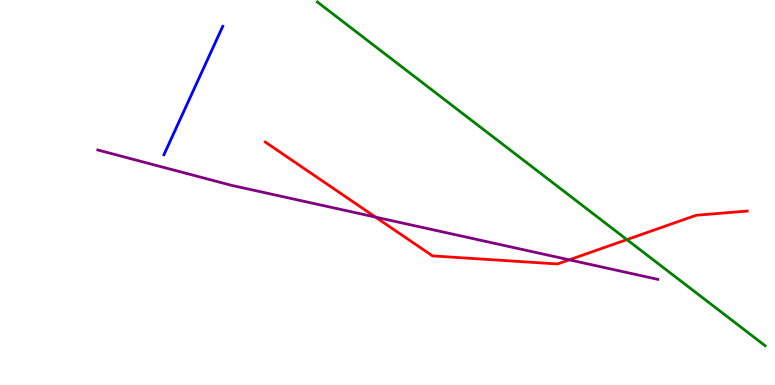[{'lines': ['blue', 'red'], 'intersections': []}, {'lines': ['green', 'red'], 'intersections': [{'x': 8.09, 'y': 3.78}]}, {'lines': ['purple', 'red'], 'intersections': [{'x': 4.85, 'y': 4.36}, {'x': 7.35, 'y': 3.25}]}, {'lines': ['blue', 'green'], 'intersections': []}, {'lines': ['blue', 'purple'], 'intersections': []}, {'lines': ['green', 'purple'], 'intersections': []}]